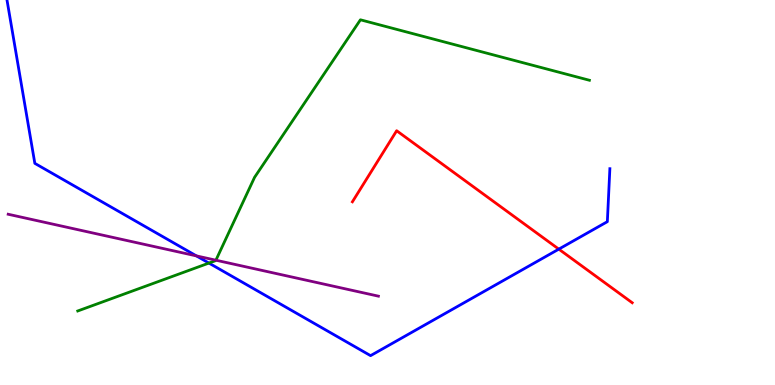[{'lines': ['blue', 'red'], 'intersections': [{'x': 7.21, 'y': 3.53}]}, {'lines': ['green', 'red'], 'intersections': []}, {'lines': ['purple', 'red'], 'intersections': []}, {'lines': ['blue', 'green'], 'intersections': [{'x': 2.7, 'y': 3.17}]}, {'lines': ['blue', 'purple'], 'intersections': [{'x': 2.53, 'y': 3.35}]}, {'lines': ['green', 'purple'], 'intersections': [{'x': 2.79, 'y': 3.24}]}]